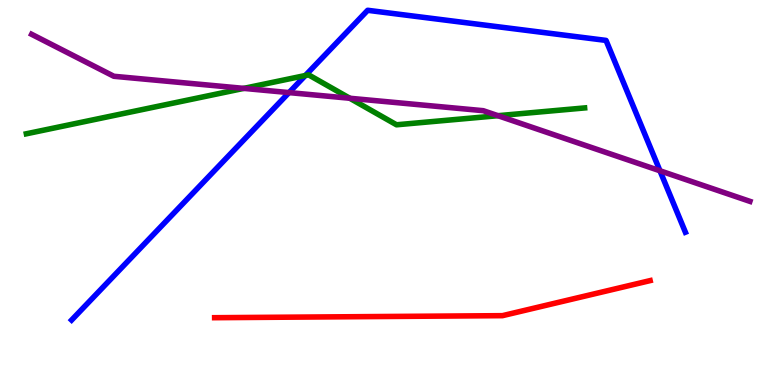[{'lines': ['blue', 'red'], 'intersections': []}, {'lines': ['green', 'red'], 'intersections': []}, {'lines': ['purple', 'red'], 'intersections': []}, {'lines': ['blue', 'green'], 'intersections': [{'x': 3.94, 'y': 8.04}]}, {'lines': ['blue', 'purple'], 'intersections': [{'x': 3.73, 'y': 7.59}, {'x': 8.52, 'y': 5.56}]}, {'lines': ['green', 'purple'], 'intersections': [{'x': 3.15, 'y': 7.7}, {'x': 4.51, 'y': 7.45}, {'x': 6.43, 'y': 6.99}]}]